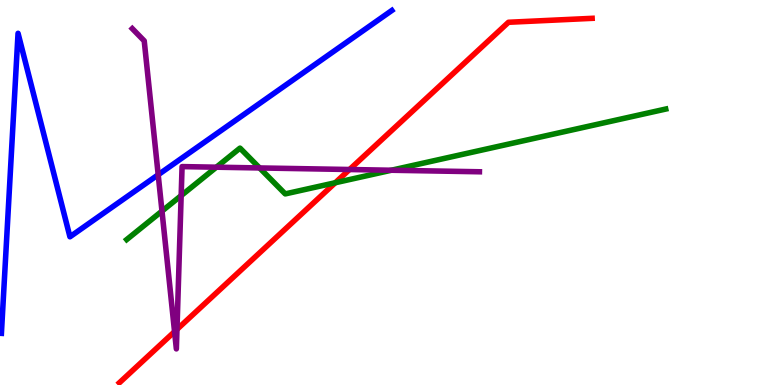[{'lines': ['blue', 'red'], 'intersections': []}, {'lines': ['green', 'red'], 'intersections': [{'x': 4.33, 'y': 5.25}]}, {'lines': ['purple', 'red'], 'intersections': [{'x': 2.25, 'y': 1.39}, {'x': 2.28, 'y': 1.44}, {'x': 4.51, 'y': 5.6}]}, {'lines': ['blue', 'green'], 'intersections': []}, {'lines': ['blue', 'purple'], 'intersections': [{'x': 2.04, 'y': 5.46}]}, {'lines': ['green', 'purple'], 'intersections': [{'x': 2.09, 'y': 4.52}, {'x': 2.34, 'y': 4.92}, {'x': 2.79, 'y': 5.66}, {'x': 3.35, 'y': 5.64}, {'x': 5.05, 'y': 5.58}]}]